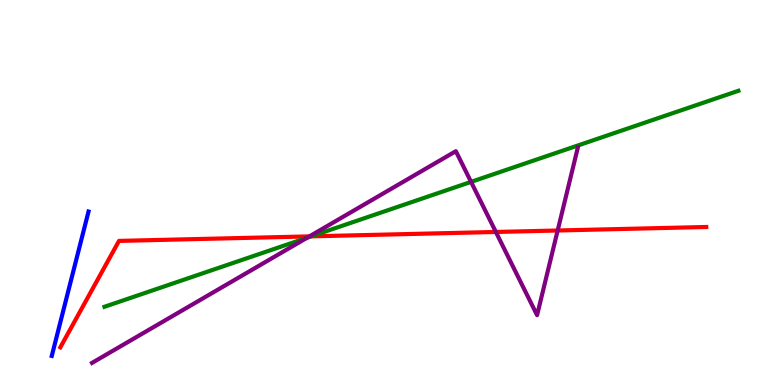[{'lines': ['blue', 'red'], 'intersections': []}, {'lines': ['green', 'red'], 'intersections': [{'x': 4.02, 'y': 3.86}]}, {'lines': ['purple', 'red'], 'intersections': [{'x': 3.99, 'y': 3.86}, {'x': 6.4, 'y': 3.97}, {'x': 7.2, 'y': 4.01}]}, {'lines': ['blue', 'green'], 'intersections': []}, {'lines': ['blue', 'purple'], 'intersections': []}, {'lines': ['green', 'purple'], 'intersections': [{'x': 3.96, 'y': 3.83}, {'x': 6.08, 'y': 5.28}]}]